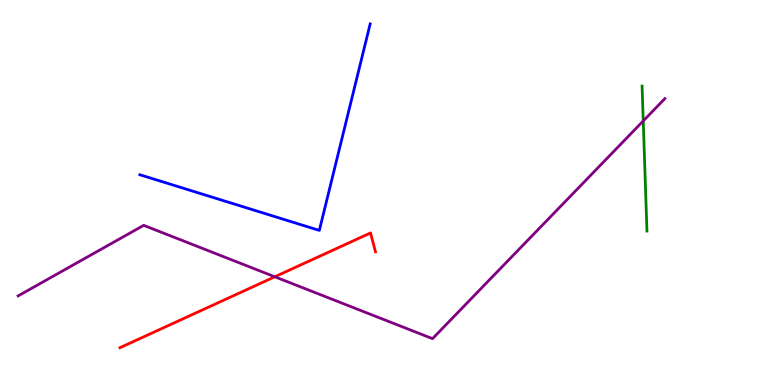[{'lines': ['blue', 'red'], 'intersections': []}, {'lines': ['green', 'red'], 'intersections': []}, {'lines': ['purple', 'red'], 'intersections': [{'x': 3.55, 'y': 2.81}]}, {'lines': ['blue', 'green'], 'intersections': []}, {'lines': ['blue', 'purple'], 'intersections': []}, {'lines': ['green', 'purple'], 'intersections': [{'x': 8.3, 'y': 6.86}]}]